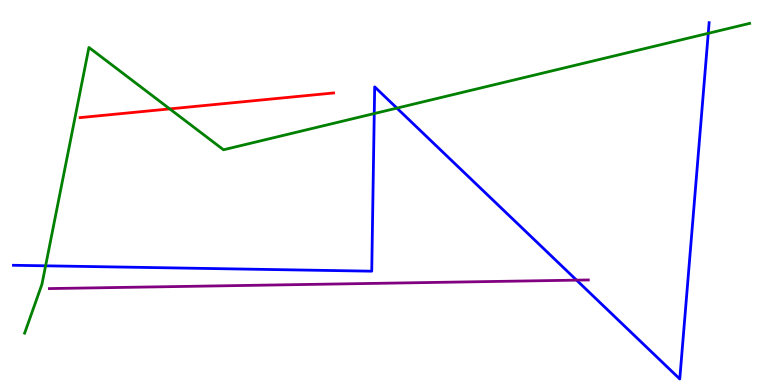[{'lines': ['blue', 'red'], 'intersections': []}, {'lines': ['green', 'red'], 'intersections': [{'x': 2.19, 'y': 7.17}]}, {'lines': ['purple', 'red'], 'intersections': []}, {'lines': ['blue', 'green'], 'intersections': [{'x': 0.588, 'y': 3.1}, {'x': 4.83, 'y': 7.05}, {'x': 5.12, 'y': 7.19}, {'x': 9.14, 'y': 9.13}]}, {'lines': ['blue', 'purple'], 'intersections': [{'x': 7.44, 'y': 2.72}]}, {'lines': ['green', 'purple'], 'intersections': []}]